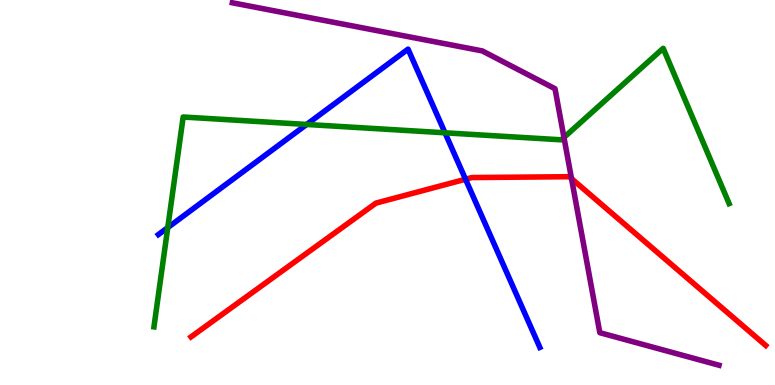[{'lines': ['blue', 'red'], 'intersections': [{'x': 6.01, 'y': 5.34}]}, {'lines': ['green', 'red'], 'intersections': []}, {'lines': ['purple', 'red'], 'intersections': [{'x': 7.37, 'y': 5.36}]}, {'lines': ['blue', 'green'], 'intersections': [{'x': 2.16, 'y': 4.09}, {'x': 3.96, 'y': 6.77}, {'x': 5.74, 'y': 6.55}]}, {'lines': ['blue', 'purple'], 'intersections': []}, {'lines': ['green', 'purple'], 'intersections': [{'x': 7.28, 'y': 6.43}]}]